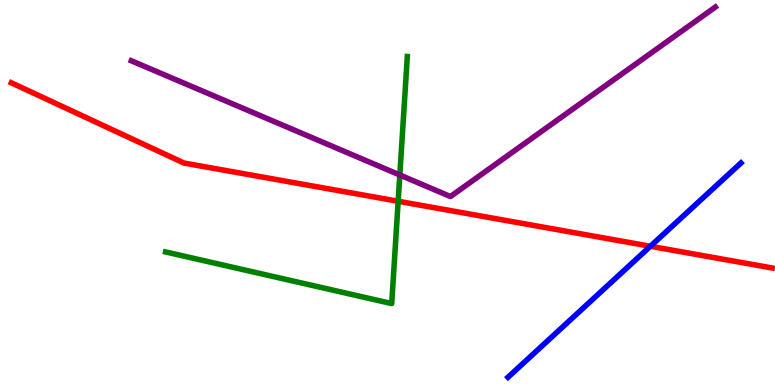[{'lines': ['blue', 'red'], 'intersections': [{'x': 8.39, 'y': 3.6}]}, {'lines': ['green', 'red'], 'intersections': [{'x': 5.14, 'y': 4.77}]}, {'lines': ['purple', 'red'], 'intersections': []}, {'lines': ['blue', 'green'], 'intersections': []}, {'lines': ['blue', 'purple'], 'intersections': []}, {'lines': ['green', 'purple'], 'intersections': [{'x': 5.16, 'y': 5.45}]}]